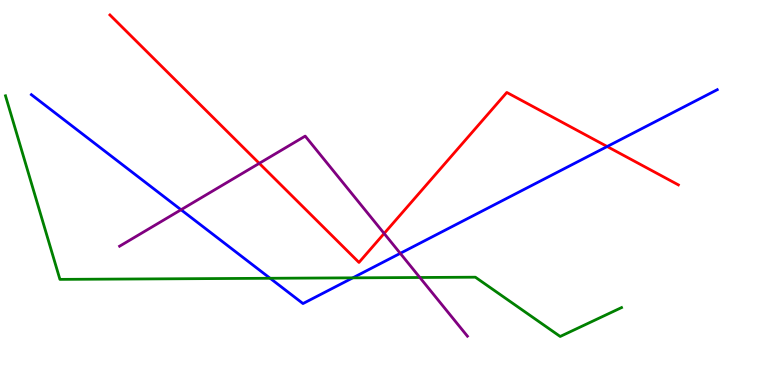[{'lines': ['blue', 'red'], 'intersections': [{'x': 7.83, 'y': 6.19}]}, {'lines': ['green', 'red'], 'intersections': []}, {'lines': ['purple', 'red'], 'intersections': [{'x': 3.35, 'y': 5.76}, {'x': 4.96, 'y': 3.94}]}, {'lines': ['blue', 'green'], 'intersections': [{'x': 3.49, 'y': 2.77}, {'x': 4.55, 'y': 2.78}]}, {'lines': ['blue', 'purple'], 'intersections': [{'x': 2.34, 'y': 4.55}, {'x': 5.16, 'y': 3.42}]}, {'lines': ['green', 'purple'], 'intersections': [{'x': 5.42, 'y': 2.79}]}]